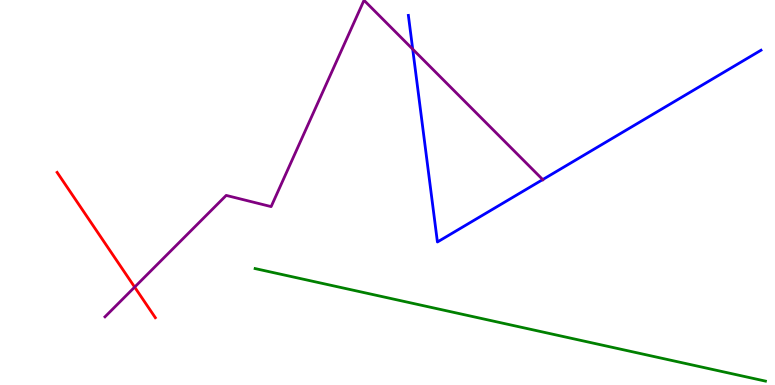[{'lines': ['blue', 'red'], 'intersections': []}, {'lines': ['green', 'red'], 'intersections': []}, {'lines': ['purple', 'red'], 'intersections': [{'x': 1.74, 'y': 2.54}]}, {'lines': ['blue', 'green'], 'intersections': []}, {'lines': ['blue', 'purple'], 'intersections': [{'x': 5.33, 'y': 8.72}, {'x': 7.0, 'y': 5.34}]}, {'lines': ['green', 'purple'], 'intersections': []}]